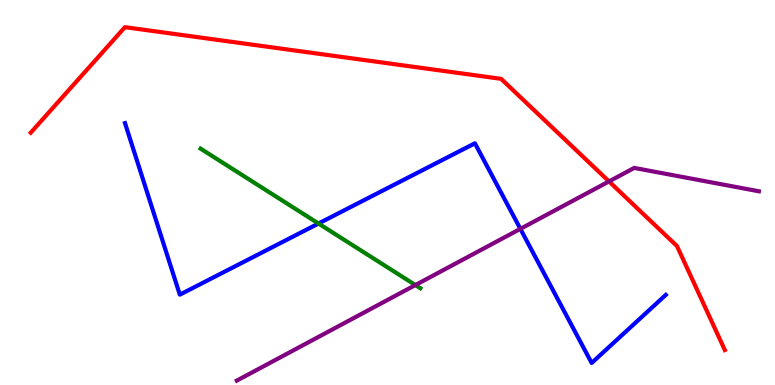[{'lines': ['blue', 'red'], 'intersections': []}, {'lines': ['green', 'red'], 'intersections': []}, {'lines': ['purple', 'red'], 'intersections': [{'x': 7.86, 'y': 5.29}]}, {'lines': ['blue', 'green'], 'intersections': [{'x': 4.11, 'y': 4.19}]}, {'lines': ['blue', 'purple'], 'intersections': [{'x': 6.71, 'y': 4.06}]}, {'lines': ['green', 'purple'], 'intersections': [{'x': 5.36, 'y': 2.6}]}]